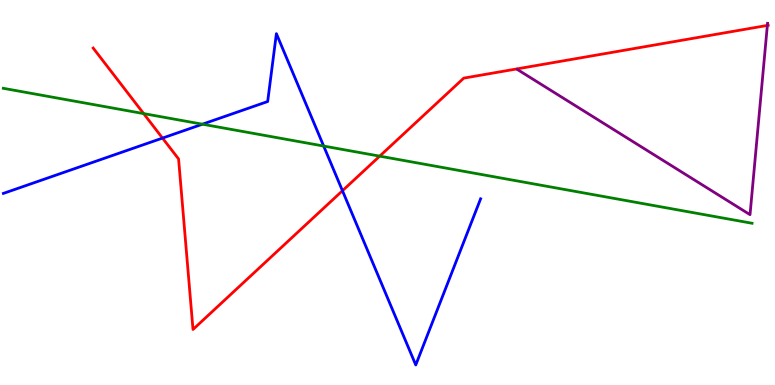[{'lines': ['blue', 'red'], 'intersections': [{'x': 2.1, 'y': 6.41}, {'x': 4.42, 'y': 5.05}]}, {'lines': ['green', 'red'], 'intersections': [{'x': 1.85, 'y': 7.05}, {'x': 4.9, 'y': 5.94}]}, {'lines': ['purple', 'red'], 'intersections': [{'x': 9.9, 'y': 9.34}]}, {'lines': ['blue', 'green'], 'intersections': [{'x': 2.61, 'y': 6.77}, {'x': 4.18, 'y': 6.21}]}, {'lines': ['blue', 'purple'], 'intersections': []}, {'lines': ['green', 'purple'], 'intersections': []}]